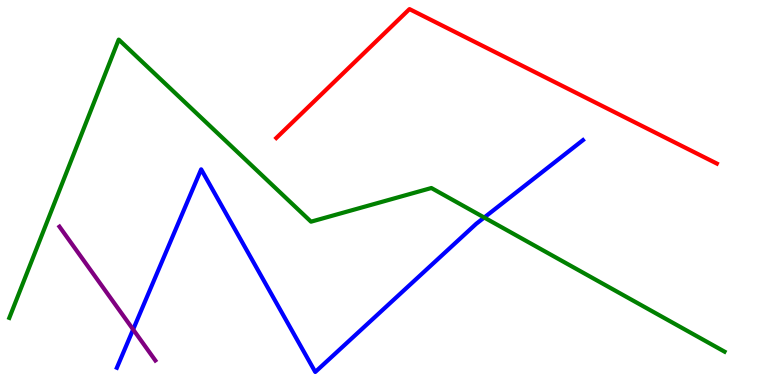[{'lines': ['blue', 'red'], 'intersections': []}, {'lines': ['green', 'red'], 'intersections': []}, {'lines': ['purple', 'red'], 'intersections': []}, {'lines': ['blue', 'green'], 'intersections': [{'x': 6.25, 'y': 4.35}]}, {'lines': ['blue', 'purple'], 'intersections': [{'x': 1.72, 'y': 1.44}]}, {'lines': ['green', 'purple'], 'intersections': []}]